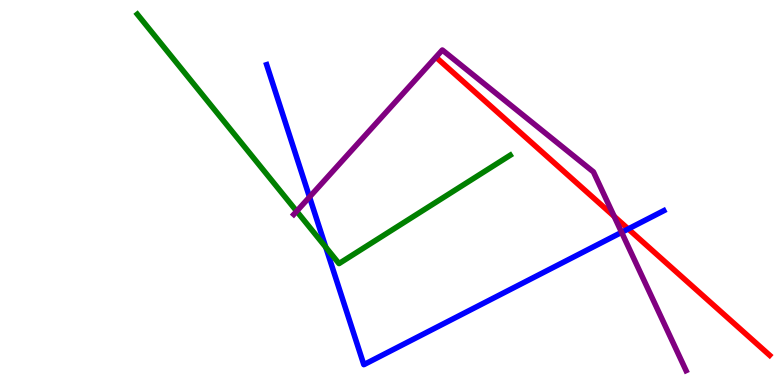[{'lines': ['blue', 'red'], 'intersections': [{'x': 8.11, 'y': 4.05}]}, {'lines': ['green', 'red'], 'intersections': []}, {'lines': ['purple', 'red'], 'intersections': [{'x': 7.92, 'y': 4.38}]}, {'lines': ['blue', 'green'], 'intersections': [{'x': 4.2, 'y': 3.58}]}, {'lines': ['blue', 'purple'], 'intersections': [{'x': 3.99, 'y': 4.88}, {'x': 8.02, 'y': 3.97}]}, {'lines': ['green', 'purple'], 'intersections': [{'x': 3.83, 'y': 4.51}]}]